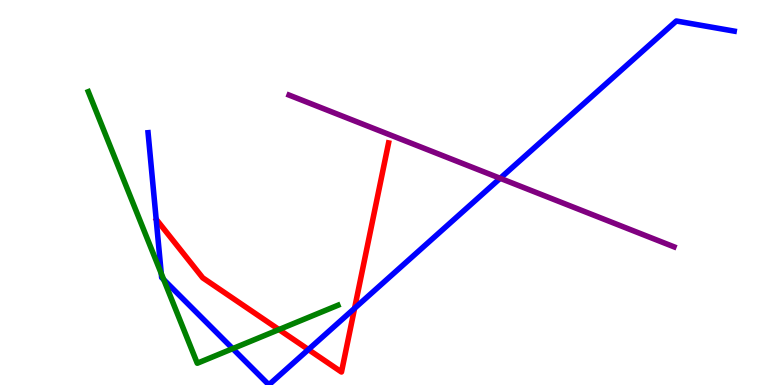[{'lines': ['blue', 'red'], 'intersections': [{'x': 3.98, 'y': 0.921}, {'x': 4.58, 'y': 1.99}]}, {'lines': ['green', 'red'], 'intersections': [{'x': 3.6, 'y': 1.44}]}, {'lines': ['purple', 'red'], 'intersections': []}, {'lines': ['blue', 'green'], 'intersections': [{'x': 2.08, 'y': 2.9}, {'x': 2.11, 'y': 2.74}, {'x': 3.0, 'y': 0.945}]}, {'lines': ['blue', 'purple'], 'intersections': [{'x': 6.45, 'y': 5.37}]}, {'lines': ['green', 'purple'], 'intersections': []}]